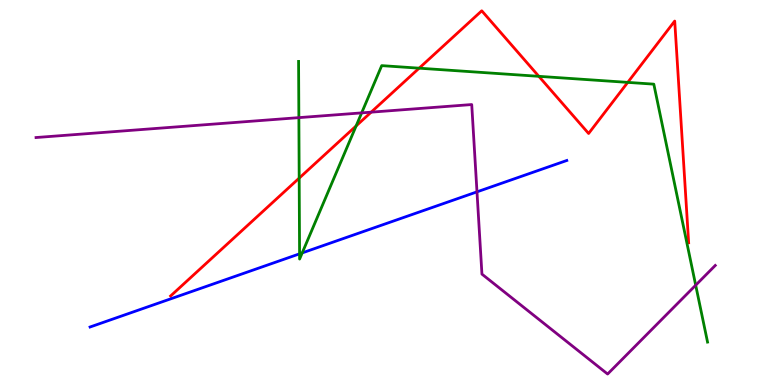[{'lines': ['blue', 'red'], 'intersections': []}, {'lines': ['green', 'red'], 'intersections': [{'x': 3.86, 'y': 5.37}, {'x': 4.6, 'y': 6.73}, {'x': 5.41, 'y': 8.23}, {'x': 6.95, 'y': 8.02}, {'x': 8.1, 'y': 7.86}]}, {'lines': ['purple', 'red'], 'intersections': [{'x': 4.79, 'y': 7.09}]}, {'lines': ['blue', 'green'], 'intersections': [{'x': 3.87, 'y': 3.41}, {'x': 3.9, 'y': 3.43}]}, {'lines': ['blue', 'purple'], 'intersections': [{'x': 6.15, 'y': 5.02}]}, {'lines': ['green', 'purple'], 'intersections': [{'x': 3.86, 'y': 6.94}, {'x': 4.67, 'y': 7.07}, {'x': 8.98, 'y': 2.59}]}]